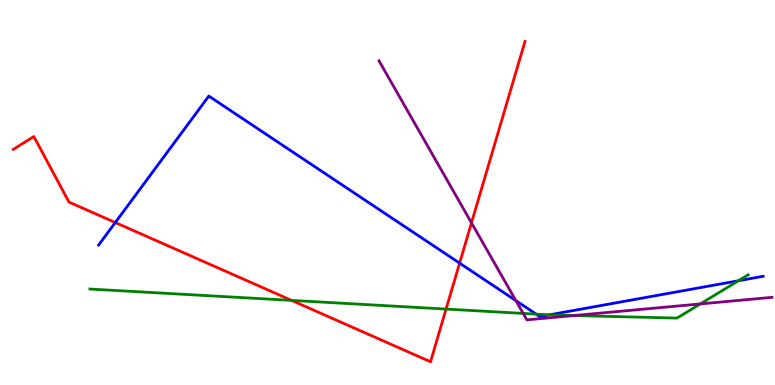[{'lines': ['blue', 'red'], 'intersections': [{'x': 1.49, 'y': 4.22}, {'x': 5.93, 'y': 3.17}]}, {'lines': ['green', 'red'], 'intersections': [{'x': 3.76, 'y': 2.2}, {'x': 5.76, 'y': 1.97}]}, {'lines': ['purple', 'red'], 'intersections': [{'x': 6.08, 'y': 4.21}]}, {'lines': ['blue', 'green'], 'intersections': [{'x': 6.92, 'y': 1.84}, {'x': 7.09, 'y': 1.82}, {'x': 9.53, 'y': 2.71}]}, {'lines': ['blue', 'purple'], 'intersections': [{'x': 6.66, 'y': 2.19}]}, {'lines': ['green', 'purple'], 'intersections': [{'x': 6.75, 'y': 1.86}, {'x': 7.4, 'y': 1.8}, {'x': 9.04, 'y': 2.11}]}]